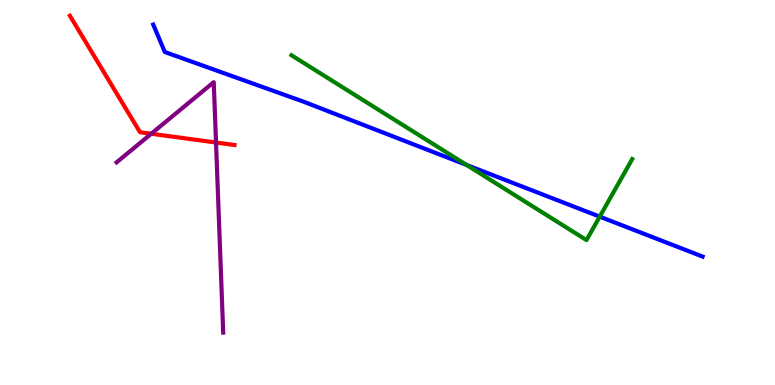[{'lines': ['blue', 'red'], 'intersections': []}, {'lines': ['green', 'red'], 'intersections': []}, {'lines': ['purple', 'red'], 'intersections': [{'x': 1.95, 'y': 6.53}, {'x': 2.79, 'y': 6.3}]}, {'lines': ['blue', 'green'], 'intersections': [{'x': 6.02, 'y': 5.72}, {'x': 7.74, 'y': 4.37}]}, {'lines': ['blue', 'purple'], 'intersections': []}, {'lines': ['green', 'purple'], 'intersections': []}]